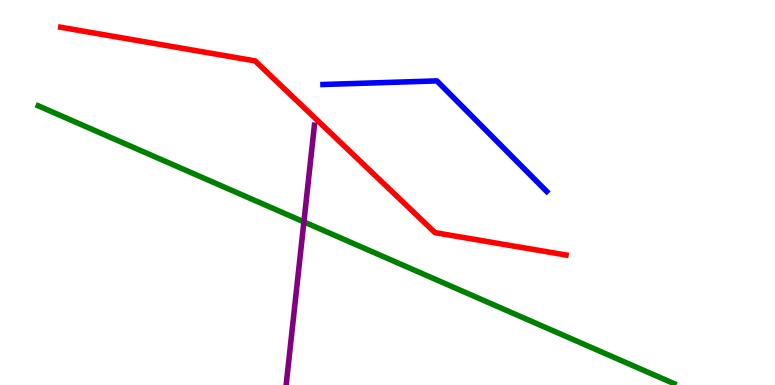[{'lines': ['blue', 'red'], 'intersections': []}, {'lines': ['green', 'red'], 'intersections': []}, {'lines': ['purple', 'red'], 'intersections': []}, {'lines': ['blue', 'green'], 'intersections': []}, {'lines': ['blue', 'purple'], 'intersections': []}, {'lines': ['green', 'purple'], 'intersections': [{'x': 3.92, 'y': 4.24}]}]